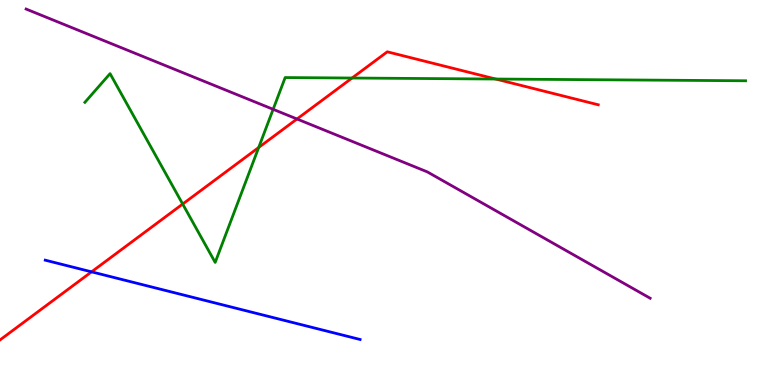[{'lines': ['blue', 'red'], 'intersections': [{'x': 1.18, 'y': 2.94}]}, {'lines': ['green', 'red'], 'intersections': [{'x': 2.36, 'y': 4.7}, {'x': 3.34, 'y': 6.17}, {'x': 4.54, 'y': 7.97}, {'x': 6.4, 'y': 7.95}]}, {'lines': ['purple', 'red'], 'intersections': [{'x': 3.83, 'y': 6.91}]}, {'lines': ['blue', 'green'], 'intersections': []}, {'lines': ['blue', 'purple'], 'intersections': []}, {'lines': ['green', 'purple'], 'intersections': [{'x': 3.52, 'y': 7.16}]}]